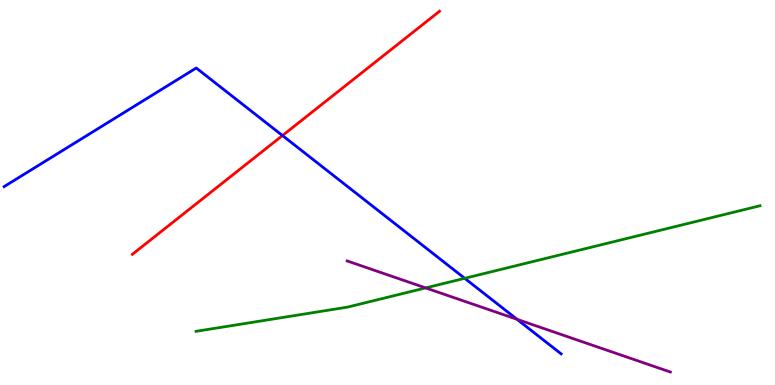[{'lines': ['blue', 'red'], 'intersections': [{'x': 3.64, 'y': 6.48}]}, {'lines': ['green', 'red'], 'intersections': []}, {'lines': ['purple', 'red'], 'intersections': []}, {'lines': ['blue', 'green'], 'intersections': [{'x': 6.0, 'y': 2.77}]}, {'lines': ['blue', 'purple'], 'intersections': [{'x': 6.67, 'y': 1.71}]}, {'lines': ['green', 'purple'], 'intersections': [{'x': 5.49, 'y': 2.52}]}]